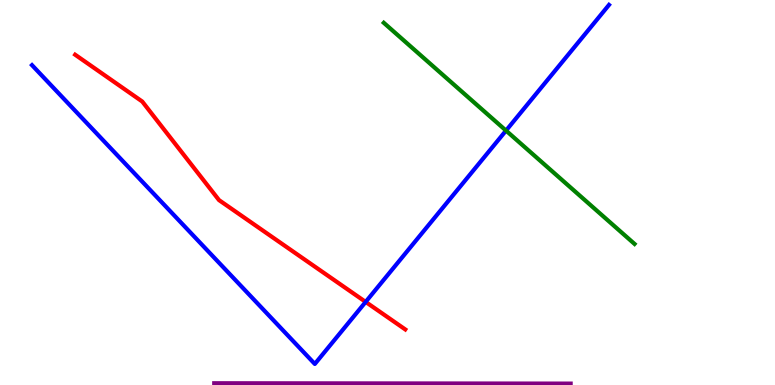[{'lines': ['blue', 'red'], 'intersections': [{'x': 4.72, 'y': 2.16}]}, {'lines': ['green', 'red'], 'intersections': []}, {'lines': ['purple', 'red'], 'intersections': []}, {'lines': ['blue', 'green'], 'intersections': [{'x': 6.53, 'y': 6.61}]}, {'lines': ['blue', 'purple'], 'intersections': []}, {'lines': ['green', 'purple'], 'intersections': []}]